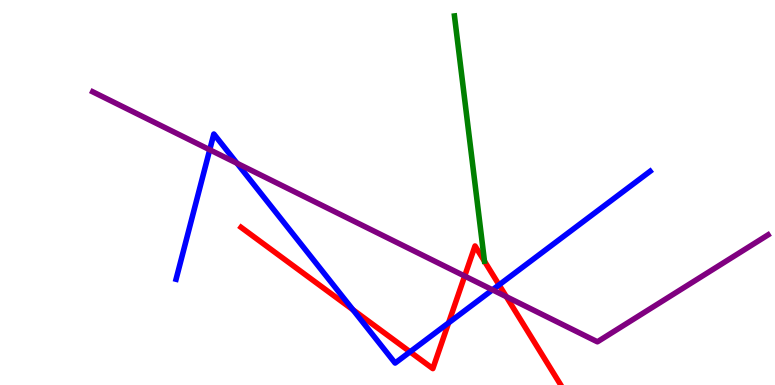[{'lines': ['blue', 'red'], 'intersections': [{'x': 4.55, 'y': 1.95}, {'x': 5.29, 'y': 0.861}, {'x': 5.79, 'y': 1.61}, {'x': 6.44, 'y': 2.6}]}, {'lines': ['green', 'red'], 'intersections': []}, {'lines': ['purple', 'red'], 'intersections': [{'x': 6.0, 'y': 2.83}, {'x': 6.53, 'y': 2.29}]}, {'lines': ['blue', 'green'], 'intersections': []}, {'lines': ['blue', 'purple'], 'intersections': [{'x': 2.71, 'y': 6.11}, {'x': 3.06, 'y': 5.76}, {'x': 6.35, 'y': 2.47}]}, {'lines': ['green', 'purple'], 'intersections': []}]